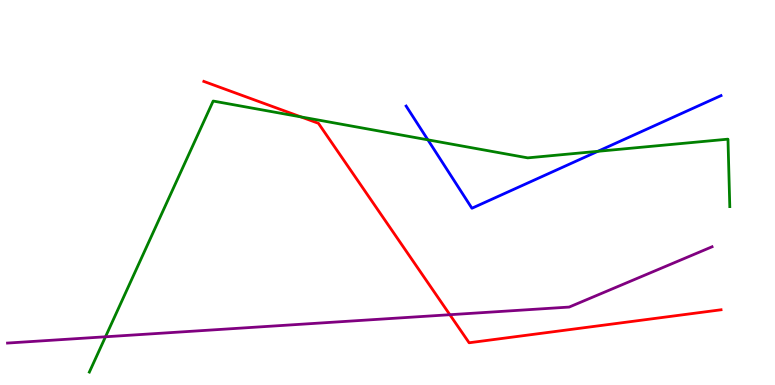[{'lines': ['blue', 'red'], 'intersections': []}, {'lines': ['green', 'red'], 'intersections': [{'x': 3.88, 'y': 6.96}]}, {'lines': ['purple', 'red'], 'intersections': [{'x': 5.8, 'y': 1.83}]}, {'lines': ['blue', 'green'], 'intersections': [{'x': 5.52, 'y': 6.37}, {'x': 7.71, 'y': 6.07}]}, {'lines': ['blue', 'purple'], 'intersections': []}, {'lines': ['green', 'purple'], 'intersections': [{'x': 1.36, 'y': 1.25}]}]